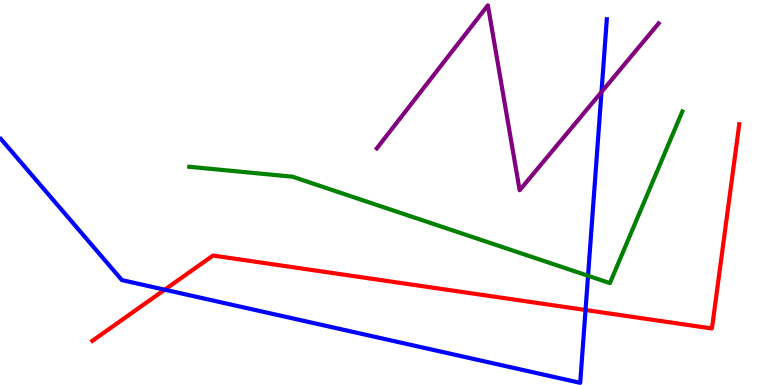[{'lines': ['blue', 'red'], 'intersections': [{'x': 2.13, 'y': 2.48}, {'x': 7.56, 'y': 1.95}]}, {'lines': ['green', 'red'], 'intersections': []}, {'lines': ['purple', 'red'], 'intersections': []}, {'lines': ['blue', 'green'], 'intersections': [{'x': 7.59, 'y': 2.84}]}, {'lines': ['blue', 'purple'], 'intersections': [{'x': 7.76, 'y': 7.61}]}, {'lines': ['green', 'purple'], 'intersections': []}]